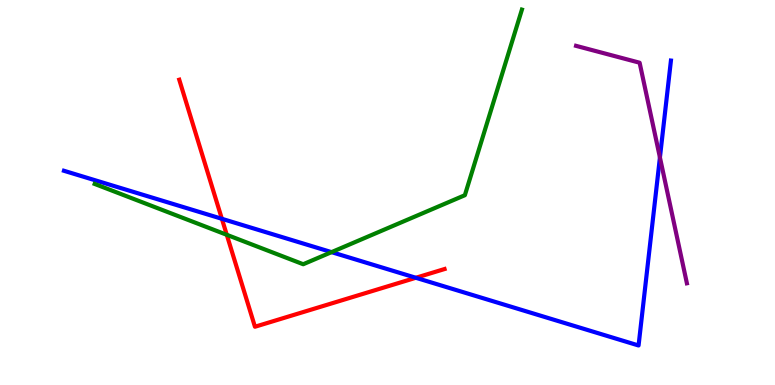[{'lines': ['blue', 'red'], 'intersections': [{'x': 2.86, 'y': 4.32}, {'x': 5.37, 'y': 2.79}]}, {'lines': ['green', 'red'], 'intersections': [{'x': 2.93, 'y': 3.9}]}, {'lines': ['purple', 'red'], 'intersections': []}, {'lines': ['blue', 'green'], 'intersections': [{'x': 4.28, 'y': 3.45}]}, {'lines': ['blue', 'purple'], 'intersections': [{'x': 8.52, 'y': 5.91}]}, {'lines': ['green', 'purple'], 'intersections': []}]